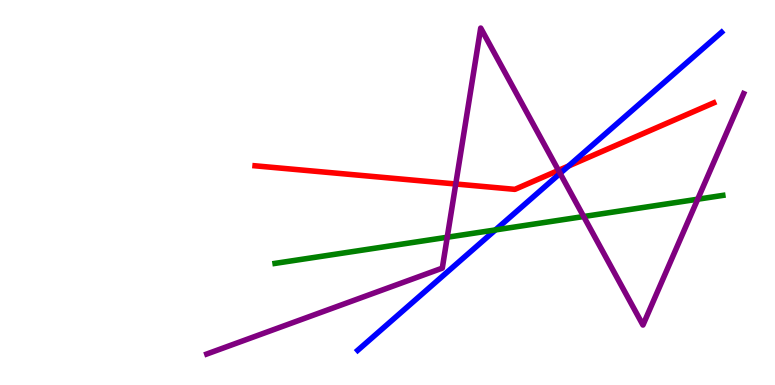[{'lines': ['blue', 'red'], 'intersections': [{'x': 7.34, 'y': 5.69}]}, {'lines': ['green', 'red'], 'intersections': []}, {'lines': ['purple', 'red'], 'intersections': [{'x': 5.88, 'y': 5.22}, {'x': 7.21, 'y': 5.57}]}, {'lines': ['blue', 'green'], 'intersections': [{'x': 6.39, 'y': 4.03}]}, {'lines': ['blue', 'purple'], 'intersections': [{'x': 7.23, 'y': 5.5}]}, {'lines': ['green', 'purple'], 'intersections': [{'x': 5.77, 'y': 3.84}, {'x': 7.53, 'y': 4.38}, {'x': 9.0, 'y': 4.83}]}]